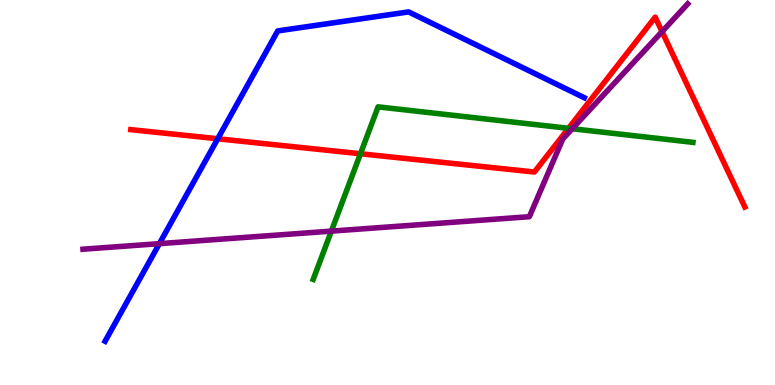[{'lines': ['blue', 'red'], 'intersections': [{'x': 2.81, 'y': 6.4}]}, {'lines': ['green', 'red'], 'intersections': [{'x': 4.65, 'y': 6.01}, {'x': 7.34, 'y': 6.67}]}, {'lines': ['purple', 'red'], 'intersections': [{'x': 8.54, 'y': 9.18}]}, {'lines': ['blue', 'green'], 'intersections': []}, {'lines': ['blue', 'purple'], 'intersections': [{'x': 2.06, 'y': 3.67}]}, {'lines': ['green', 'purple'], 'intersections': [{'x': 4.28, 'y': 4.0}, {'x': 7.38, 'y': 6.66}]}]